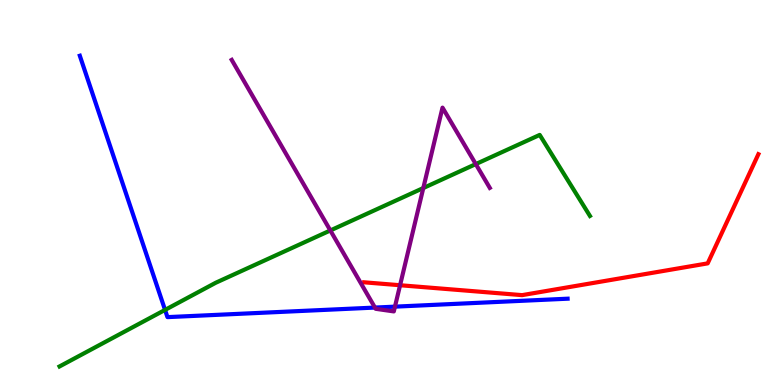[{'lines': ['blue', 'red'], 'intersections': []}, {'lines': ['green', 'red'], 'intersections': []}, {'lines': ['purple', 'red'], 'intersections': [{'x': 5.16, 'y': 2.59}]}, {'lines': ['blue', 'green'], 'intersections': [{'x': 2.13, 'y': 1.95}]}, {'lines': ['blue', 'purple'], 'intersections': [{'x': 4.84, 'y': 2.01}, {'x': 5.1, 'y': 2.04}]}, {'lines': ['green', 'purple'], 'intersections': [{'x': 4.26, 'y': 4.01}, {'x': 5.46, 'y': 5.12}, {'x': 6.14, 'y': 5.74}]}]